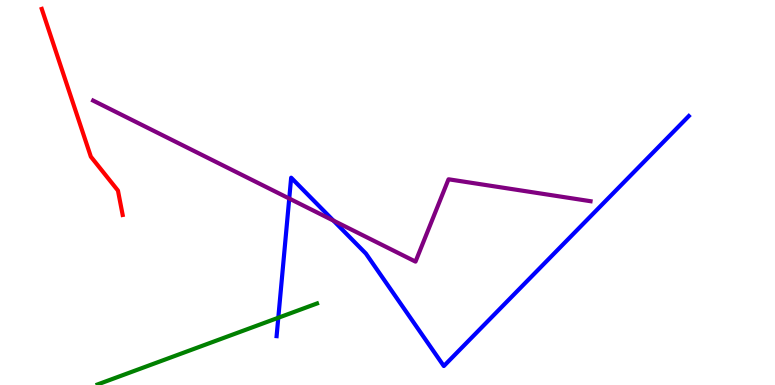[{'lines': ['blue', 'red'], 'intersections': []}, {'lines': ['green', 'red'], 'intersections': []}, {'lines': ['purple', 'red'], 'intersections': []}, {'lines': ['blue', 'green'], 'intersections': [{'x': 3.59, 'y': 1.75}]}, {'lines': ['blue', 'purple'], 'intersections': [{'x': 3.73, 'y': 4.84}, {'x': 4.3, 'y': 4.27}]}, {'lines': ['green', 'purple'], 'intersections': []}]